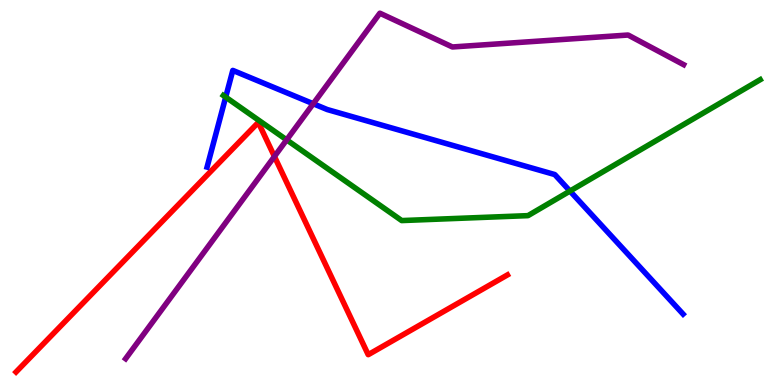[{'lines': ['blue', 'red'], 'intersections': []}, {'lines': ['green', 'red'], 'intersections': []}, {'lines': ['purple', 'red'], 'intersections': [{'x': 3.54, 'y': 5.94}]}, {'lines': ['blue', 'green'], 'intersections': [{'x': 2.91, 'y': 7.48}, {'x': 7.35, 'y': 5.04}]}, {'lines': ['blue', 'purple'], 'intersections': [{'x': 4.04, 'y': 7.31}]}, {'lines': ['green', 'purple'], 'intersections': [{'x': 3.7, 'y': 6.37}]}]